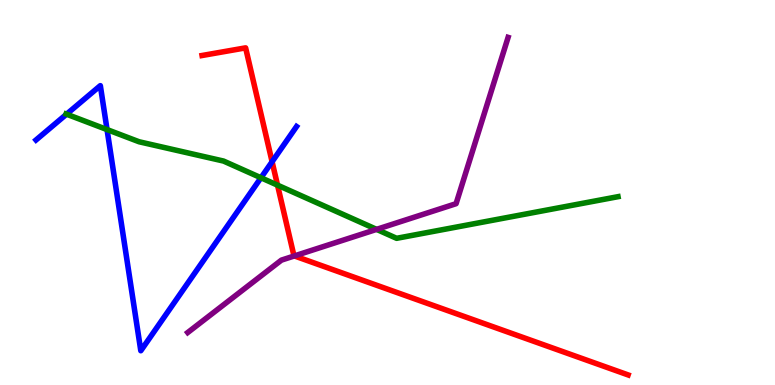[{'lines': ['blue', 'red'], 'intersections': [{'x': 3.51, 'y': 5.8}]}, {'lines': ['green', 'red'], 'intersections': [{'x': 3.58, 'y': 5.19}]}, {'lines': ['purple', 'red'], 'intersections': [{'x': 3.8, 'y': 3.35}]}, {'lines': ['blue', 'green'], 'intersections': [{'x': 0.859, 'y': 7.03}, {'x': 1.38, 'y': 6.63}, {'x': 3.37, 'y': 5.38}]}, {'lines': ['blue', 'purple'], 'intersections': []}, {'lines': ['green', 'purple'], 'intersections': [{'x': 4.86, 'y': 4.04}]}]